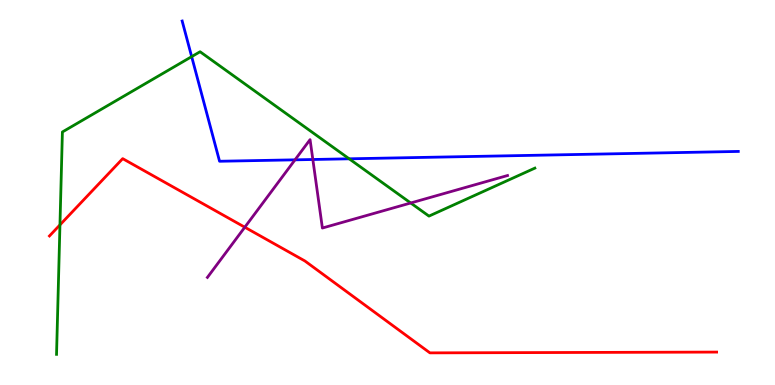[{'lines': ['blue', 'red'], 'intersections': []}, {'lines': ['green', 'red'], 'intersections': [{'x': 0.774, 'y': 4.16}]}, {'lines': ['purple', 'red'], 'intersections': [{'x': 3.16, 'y': 4.1}]}, {'lines': ['blue', 'green'], 'intersections': [{'x': 2.47, 'y': 8.53}, {'x': 4.51, 'y': 5.88}]}, {'lines': ['blue', 'purple'], 'intersections': [{'x': 3.81, 'y': 5.85}, {'x': 4.04, 'y': 5.86}]}, {'lines': ['green', 'purple'], 'intersections': [{'x': 5.3, 'y': 4.73}]}]